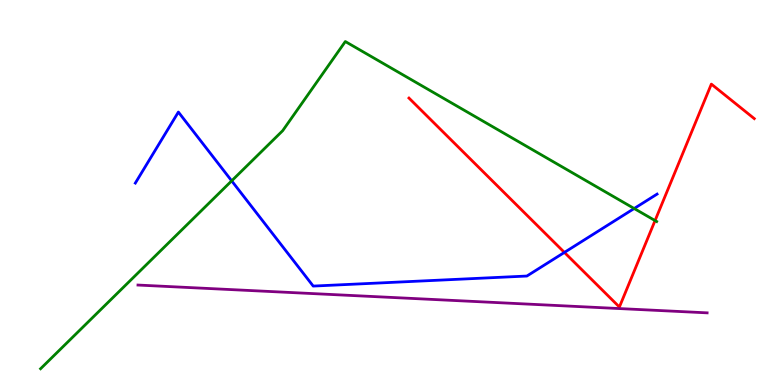[{'lines': ['blue', 'red'], 'intersections': [{'x': 7.28, 'y': 3.44}]}, {'lines': ['green', 'red'], 'intersections': [{'x': 8.45, 'y': 4.27}]}, {'lines': ['purple', 'red'], 'intersections': []}, {'lines': ['blue', 'green'], 'intersections': [{'x': 2.99, 'y': 5.3}, {'x': 8.18, 'y': 4.58}]}, {'lines': ['blue', 'purple'], 'intersections': []}, {'lines': ['green', 'purple'], 'intersections': []}]